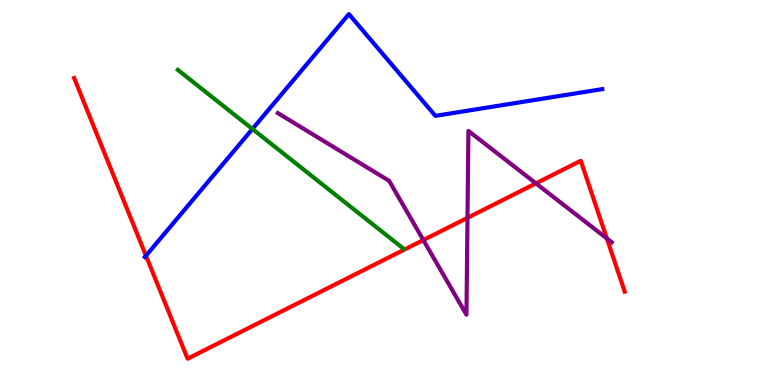[{'lines': ['blue', 'red'], 'intersections': [{'x': 1.88, 'y': 3.36}]}, {'lines': ['green', 'red'], 'intersections': []}, {'lines': ['purple', 'red'], 'intersections': [{'x': 5.46, 'y': 3.76}, {'x': 6.03, 'y': 4.34}, {'x': 6.92, 'y': 5.24}, {'x': 7.83, 'y': 3.81}]}, {'lines': ['blue', 'green'], 'intersections': [{'x': 3.26, 'y': 6.65}]}, {'lines': ['blue', 'purple'], 'intersections': []}, {'lines': ['green', 'purple'], 'intersections': []}]